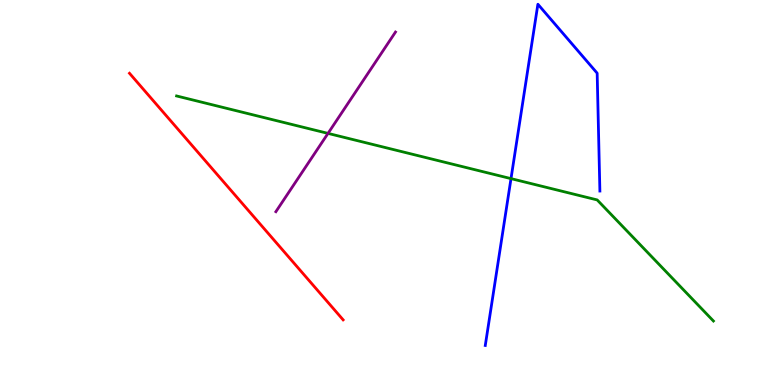[{'lines': ['blue', 'red'], 'intersections': []}, {'lines': ['green', 'red'], 'intersections': []}, {'lines': ['purple', 'red'], 'intersections': []}, {'lines': ['blue', 'green'], 'intersections': [{'x': 6.59, 'y': 5.36}]}, {'lines': ['blue', 'purple'], 'intersections': []}, {'lines': ['green', 'purple'], 'intersections': [{'x': 4.23, 'y': 6.54}]}]